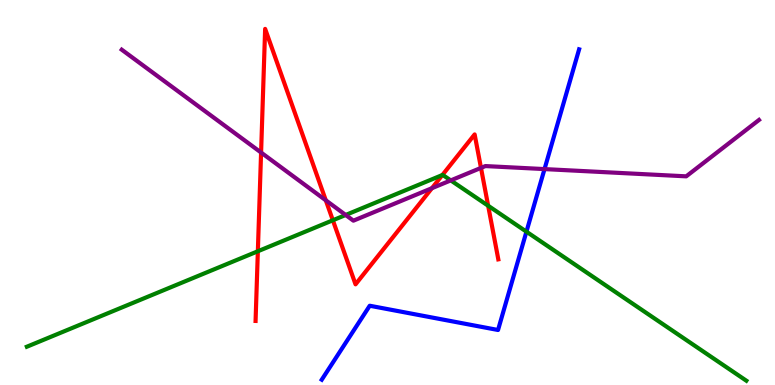[{'lines': ['blue', 'red'], 'intersections': []}, {'lines': ['green', 'red'], 'intersections': [{'x': 3.33, 'y': 3.47}, {'x': 4.29, 'y': 4.28}, {'x': 5.71, 'y': 5.45}, {'x': 6.3, 'y': 4.66}]}, {'lines': ['purple', 'red'], 'intersections': [{'x': 3.37, 'y': 6.04}, {'x': 4.2, 'y': 4.8}, {'x': 5.57, 'y': 5.11}, {'x': 6.21, 'y': 5.64}]}, {'lines': ['blue', 'green'], 'intersections': [{'x': 6.79, 'y': 3.98}]}, {'lines': ['blue', 'purple'], 'intersections': [{'x': 7.03, 'y': 5.61}]}, {'lines': ['green', 'purple'], 'intersections': [{'x': 4.46, 'y': 4.42}, {'x': 5.82, 'y': 5.31}]}]